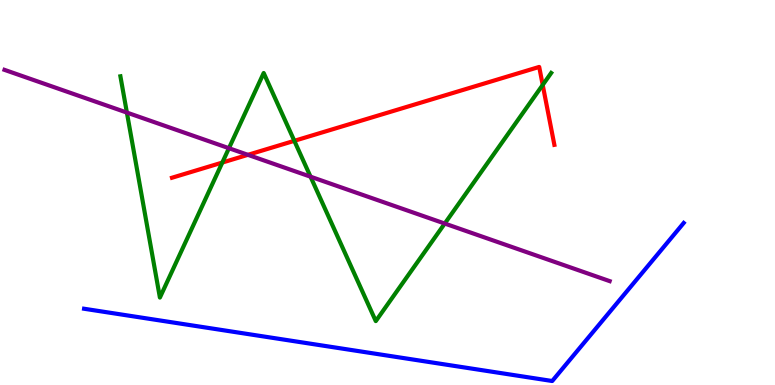[{'lines': ['blue', 'red'], 'intersections': []}, {'lines': ['green', 'red'], 'intersections': [{'x': 2.87, 'y': 5.78}, {'x': 3.8, 'y': 6.34}, {'x': 7.0, 'y': 7.79}]}, {'lines': ['purple', 'red'], 'intersections': [{'x': 3.2, 'y': 5.98}]}, {'lines': ['blue', 'green'], 'intersections': []}, {'lines': ['blue', 'purple'], 'intersections': []}, {'lines': ['green', 'purple'], 'intersections': [{'x': 1.64, 'y': 7.08}, {'x': 2.95, 'y': 6.15}, {'x': 4.01, 'y': 5.41}, {'x': 5.74, 'y': 4.19}]}]